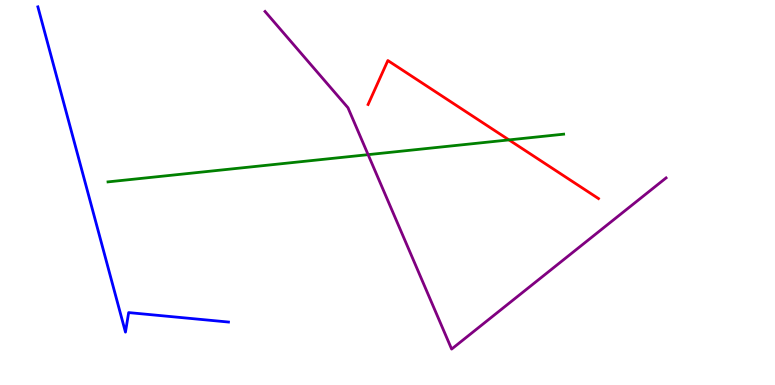[{'lines': ['blue', 'red'], 'intersections': []}, {'lines': ['green', 'red'], 'intersections': [{'x': 6.57, 'y': 6.37}]}, {'lines': ['purple', 'red'], 'intersections': []}, {'lines': ['blue', 'green'], 'intersections': []}, {'lines': ['blue', 'purple'], 'intersections': []}, {'lines': ['green', 'purple'], 'intersections': [{'x': 4.75, 'y': 5.98}]}]